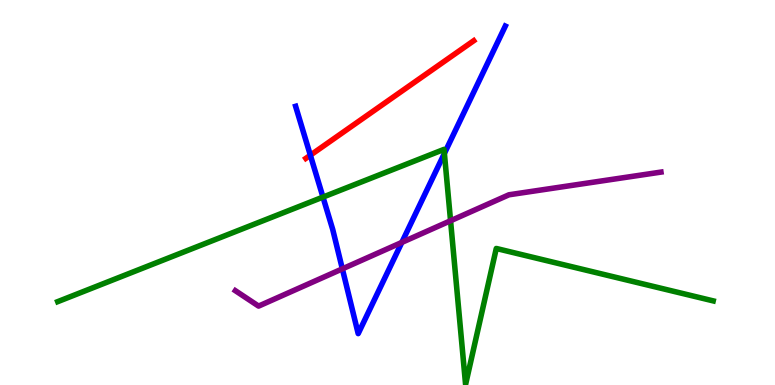[{'lines': ['blue', 'red'], 'intersections': [{'x': 4.0, 'y': 5.97}]}, {'lines': ['green', 'red'], 'intersections': []}, {'lines': ['purple', 'red'], 'intersections': []}, {'lines': ['blue', 'green'], 'intersections': [{'x': 4.17, 'y': 4.88}, {'x': 5.73, 'y': 6.01}]}, {'lines': ['blue', 'purple'], 'intersections': [{'x': 4.42, 'y': 3.02}, {'x': 5.18, 'y': 3.7}]}, {'lines': ['green', 'purple'], 'intersections': [{'x': 5.81, 'y': 4.27}]}]